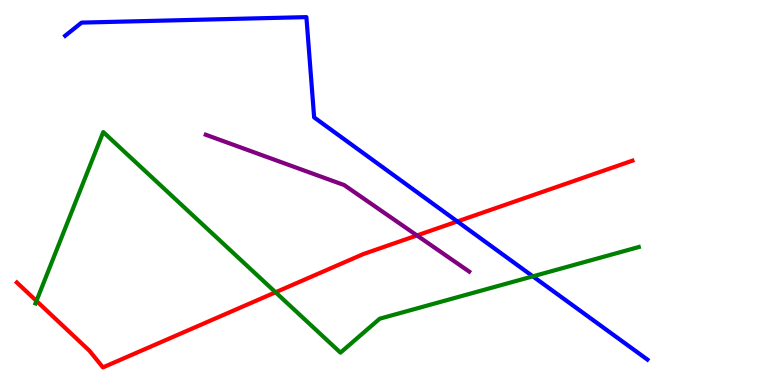[{'lines': ['blue', 'red'], 'intersections': [{'x': 5.9, 'y': 4.25}]}, {'lines': ['green', 'red'], 'intersections': [{'x': 0.47, 'y': 2.18}, {'x': 3.56, 'y': 2.41}]}, {'lines': ['purple', 'red'], 'intersections': [{'x': 5.38, 'y': 3.88}]}, {'lines': ['blue', 'green'], 'intersections': [{'x': 6.88, 'y': 2.82}]}, {'lines': ['blue', 'purple'], 'intersections': []}, {'lines': ['green', 'purple'], 'intersections': []}]